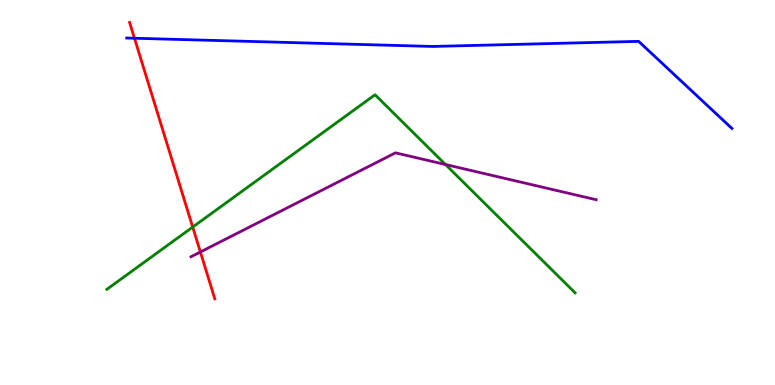[{'lines': ['blue', 'red'], 'intersections': [{'x': 1.74, 'y': 9.01}]}, {'lines': ['green', 'red'], 'intersections': [{'x': 2.49, 'y': 4.1}]}, {'lines': ['purple', 'red'], 'intersections': [{'x': 2.59, 'y': 3.46}]}, {'lines': ['blue', 'green'], 'intersections': []}, {'lines': ['blue', 'purple'], 'intersections': []}, {'lines': ['green', 'purple'], 'intersections': [{'x': 5.75, 'y': 5.73}]}]